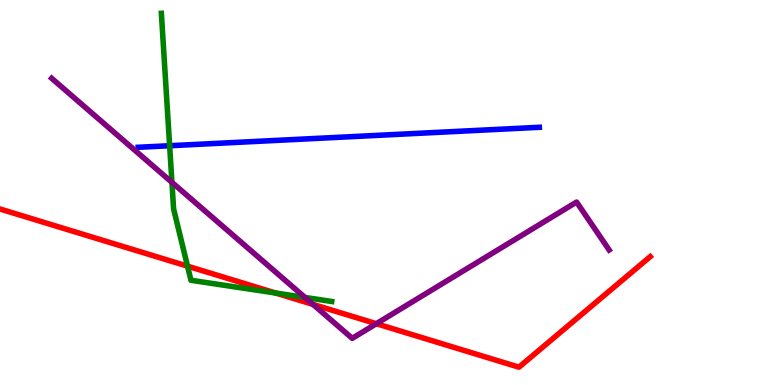[{'lines': ['blue', 'red'], 'intersections': []}, {'lines': ['green', 'red'], 'intersections': [{'x': 2.42, 'y': 3.09}, {'x': 3.56, 'y': 2.39}]}, {'lines': ['purple', 'red'], 'intersections': [{'x': 4.04, 'y': 2.09}, {'x': 4.86, 'y': 1.59}]}, {'lines': ['blue', 'green'], 'intersections': [{'x': 2.19, 'y': 6.21}]}, {'lines': ['blue', 'purple'], 'intersections': []}, {'lines': ['green', 'purple'], 'intersections': [{'x': 2.22, 'y': 5.26}, {'x': 3.94, 'y': 2.27}]}]